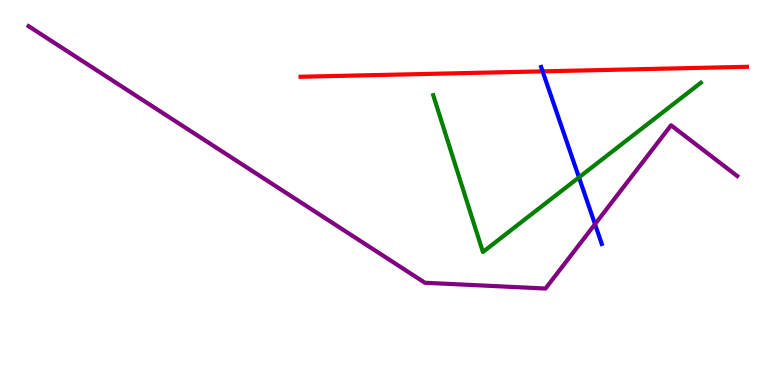[{'lines': ['blue', 'red'], 'intersections': [{'x': 7.0, 'y': 8.15}]}, {'lines': ['green', 'red'], 'intersections': []}, {'lines': ['purple', 'red'], 'intersections': []}, {'lines': ['blue', 'green'], 'intersections': [{'x': 7.47, 'y': 5.39}]}, {'lines': ['blue', 'purple'], 'intersections': [{'x': 7.68, 'y': 4.18}]}, {'lines': ['green', 'purple'], 'intersections': []}]